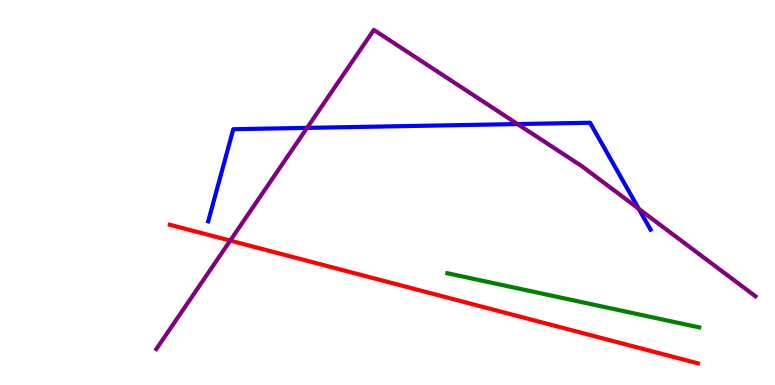[{'lines': ['blue', 'red'], 'intersections': []}, {'lines': ['green', 'red'], 'intersections': []}, {'lines': ['purple', 'red'], 'intersections': [{'x': 2.97, 'y': 3.75}]}, {'lines': ['blue', 'green'], 'intersections': []}, {'lines': ['blue', 'purple'], 'intersections': [{'x': 3.96, 'y': 6.68}, {'x': 6.68, 'y': 6.78}, {'x': 8.24, 'y': 4.58}]}, {'lines': ['green', 'purple'], 'intersections': []}]